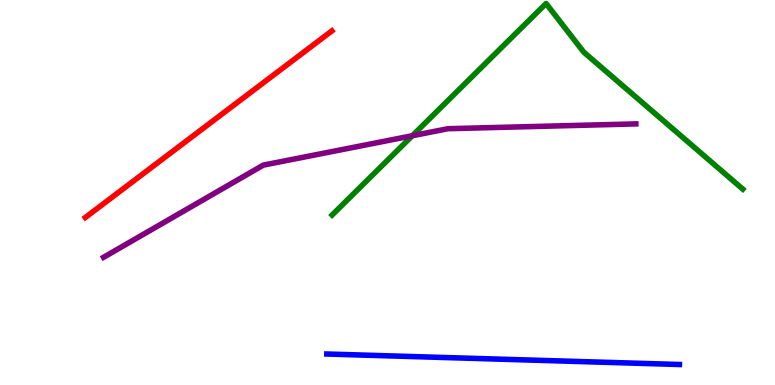[{'lines': ['blue', 'red'], 'intersections': []}, {'lines': ['green', 'red'], 'intersections': []}, {'lines': ['purple', 'red'], 'intersections': []}, {'lines': ['blue', 'green'], 'intersections': []}, {'lines': ['blue', 'purple'], 'intersections': []}, {'lines': ['green', 'purple'], 'intersections': [{'x': 5.32, 'y': 6.47}]}]